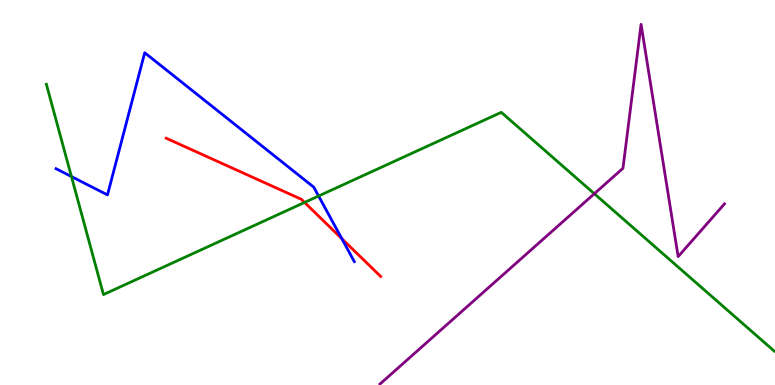[{'lines': ['blue', 'red'], 'intersections': [{'x': 4.41, 'y': 3.8}]}, {'lines': ['green', 'red'], 'intersections': [{'x': 3.93, 'y': 4.74}]}, {'lines': ['purple', 'red'], 'intersections': []}, {'lines': ['blue', 'green'], 'intersections': [{'x': 0.922, 'y': 5.41}, {'x': 4.11, 'y': 4.91}]}, {'lines': ['blue', 'purple'], 'intersections': []}, {'lines': ['green', 'purple'], 'intersections': [{'x': 7.67, 'y': 4.97}]}]